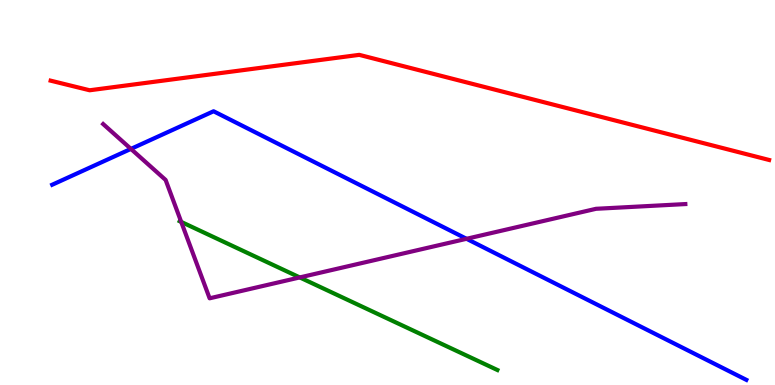[{'lines': ['blue', 'red'], 'intersections': []}, {'lines': ['green', 'red'], 'intersections': []}, {'lines': ['purple', 'red'], 'intersections': []}, {'lines': ['blue', 'green'], 'intersections': []}, {'lines': ['blue', 'purple'], 'intersections': [{'x': 1.69, 'y': 6.13}, {'x': 6.02, 'y': 3.8}]}, {'lines': ['green', 'purple'], 'intersections': [{'x': 2.34, 'y': 4.24}, {'x': 3.87, 'y': 2.79}]}]